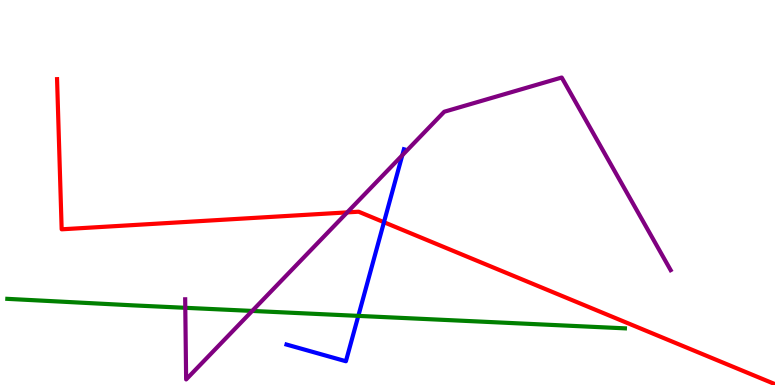[{'lines': ['blue', 'red'], 'intersections': [{'x': 4.95, 'y': 4.23}]}, {'lines': ['green', 'red'], 'intersections': []}, {'lines': ['purple', 'red'], 'intersections': [{'x': 4.48, 'y': 4.48}]}, {'lines': ['blue', 'green'], 'intersections': [{'x': 4.62, 'y': 1.8}]}, {'lines': ['blue', 'purple'], 'intersections': [{'x': 5.19, 'y': 5.97}]}, {'lines': ['green', 'purple'], 'intersections': [{'x': 2.39, 'y': 2.01}, {'x': 3.25, 'y': 1.92}]}]